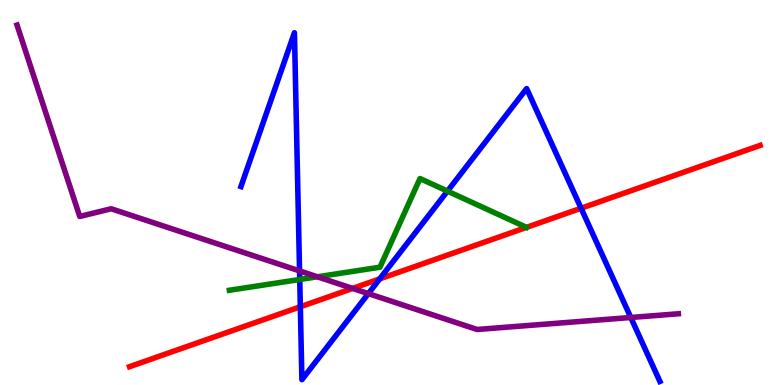[{'lines': ['blue', 'red'], 'intersections': [{'x': 3.88, 'y': 2.03}, {'x': 4.9, 'y': 2.76}, {'x': 7.5, 'y': 4.59}]}, {'lines': ['green', 'red'], 'intersections': []}, {'lines': ['purple', 'red'], 'intersections': [{'x': 4.55, 'y': 2.51}]}, {'lines': ['blue', 'green'], 'intersections': [{'x': 3.87, 'y': 2.74}, {'x': 5.77, 'y': 5.04}]}, {'lines': ['blue', 'purple'], 'intersections': [{'x': 3.87, 'y': 2.96}, {'x': 4.75, 'y': 2.37}, {'x': 8.14, 'y': 1.75}]}, {'lines': ['green', 'purple'], 'intersections': [{'x': 4.1, 'y': 2.81}]}]